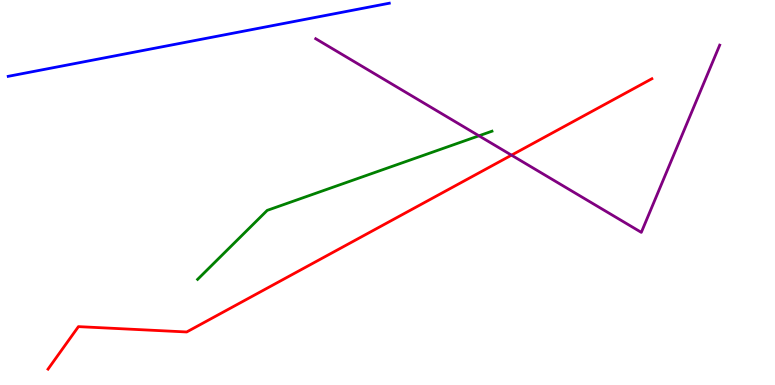[{'lines': ['blue', 'red'], 'intersections': []}, {'lines': ['green', 'red'], 'intersections': []}, {'lines': ['purple', 'red'], 'intersections': [{'x': 6.6, 'y': 5.97}]}, {'lines': ['blue', 'green'], 'intersections': []}, {'lines': ['blue', 'purple'], 'intersections': []}, {'lines': ['green', 'purple'], 'intersections': [{'x': 6.18, 'y': 6.47}]}]